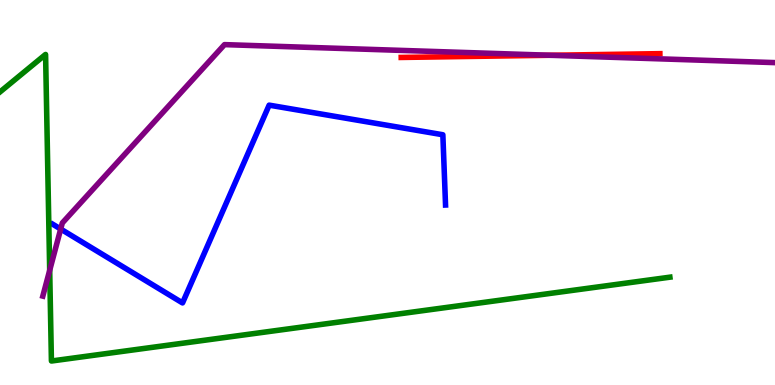[{'lines': ['blue', 'red'], 'intersections': []}, {'lines': ['green', 'red'], 'intersections': []}, {'lines': ['purple', 'red'], 'intersections': [{'x': 7.1, 'y': 8.56}]}, {'lines': ['blue', 'green'], 'intersections': []}, {'lines': ['blue', 'purple'], 'intersections': [{'x': 0.783, 'y': 4.05}]}, {'lines': ['green', 'purple'], 'intersections': [{'x': 0.641, 'y': 2.98}]}]